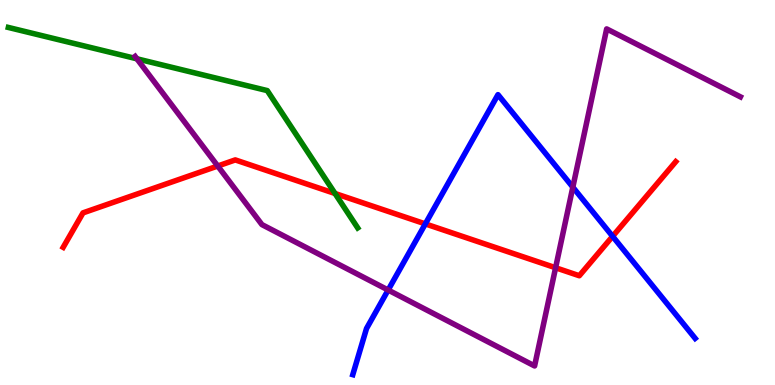[{'lines': ['blue', 'red'], 'intersections': [{'x': 5.49, 'y': 4.18}, {'x': 7.9, 'y': 3.86}]}, {'lines': ['green', 'red'], 'intersections': [{'x': 4.32, 'y': 4.97}]}, {'lines': ['purple', 'red'], 'intersections': [{'x': 2.81, 'y': 5.69}, {'x': 7.17, 'y': 3.05}]}, {'lines': ['blue', 'green'], 'intersections': []}, {'lines': ['blue', 'purple'], 'intersections': [{'x': 5.01, 'y': 2.47}, {'x': 7.39, 'y': 5.14}]}, {'lines': ['green', 'purple'], 'intersections': [{'x': 1.77, 'y': 8.47}]}]